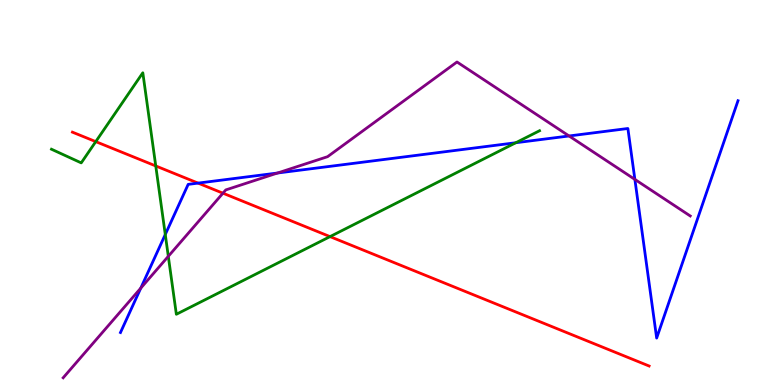[{'lines': ['blue', 'red'], 'intersections': [{'x': 2.56, 'y': 5.24}]}, {'lines': ['green', 'red'], 'intersections': [{'x': 1.24, 'y': 6.32}, {'x': 2.01, 'y': 5.69}, {'x': 4.26, 'y': 3.85}]}, {'lines': ['purple', 'red'], 'intersections': [{'x': 2.88, 'y': 4.98}]}, {'lines': ['blue', 'green'], 'intersections': [{'x': 2.13, 'y': 3.91}, {'x': 6.66, 'y': 6.29}]}, {'lines': ['blue', 'purple'], 'intersections': [{'x': 1.82, 'y': 2.52}, {'x': 3.58, 'y': 5.51}, {'x': 7.34, 'y': 6.47}, {'x': 8.19, 'y': 5.34}]}, {'lines': ['green', 'purple'], 'intersections': [{'x': 2.17, 'y': 3.34}]}]